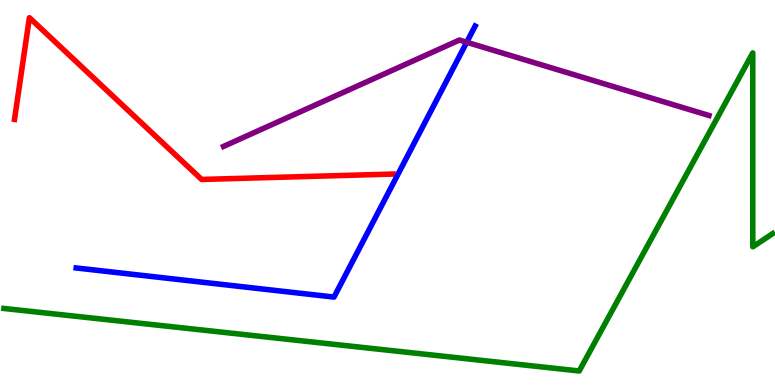[{'lines': ['blue', 'red'], 'intersections': []}, {'lines': ['green', 'red'], 'intersections': []}, {'lines': ['purple', 'red'], 'intersections': []}, {'lines': ['blue', 'green'], 'intersections': []}, {'lines': ['blue', 'purple'], 'intersections': [{'x': 6.02, 'y': 8.9}]}, {'lines': ['green', 'purple'], 'intersections': []}]